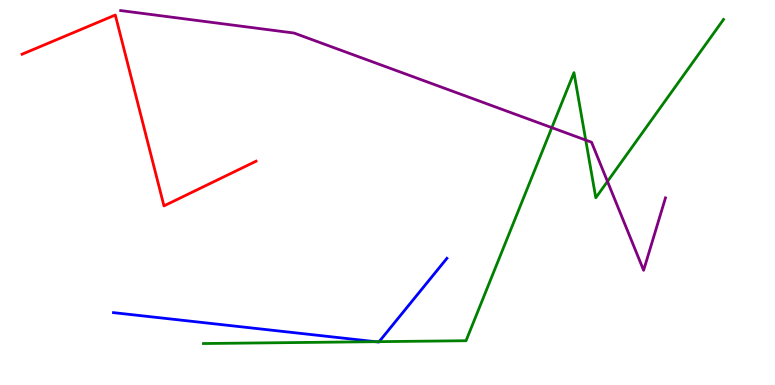[{'lines': ['blue', 'red'], 'intersections': []}, {'lines': ['green', 'red'], 'intersections': []}, {'lines': ['purple', 'red'], 'intersections': []}, {'lines': ['blue', 'green'], 'intersections': [{'x': 4.84, 'y': 1.12}, {'x': 4.89, 'y': 1.13}]}, {'lines': ['blue', 'purple'], 'intersections': []}, {'lines': ['green', 'purple'], 'intersections': [{'x': 7.12, 'y': 6.68}, {'x': 7.56, 'y': 6.36}, {'x': 7.84, 'y': 5.29}]}]